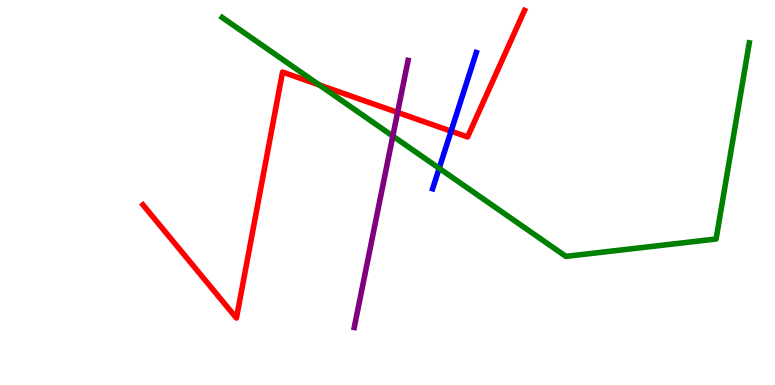[{'lines': ['blue', 'red'], 'intersections': [{'x': 5.82, 'y': 6.59}]}, {'lines': ['green', 'red'], 'intersections': [{'x': 4.12, 'y': 7.79}]}, {'lines': ['purple', 'red'], 'intersections': [{'x': 5.13, 'y': 7.08}]}, {'lines': ['blue', 'green'], 'intersections': [{'x': 5.67, 'y': 5.63}]}, {'lines': ['blue', 'purple'], 'intersections': []}, {'lines': ['green', 'purple'], 'intersections': [{'x': 5.07, 'y': 6.47}]}]